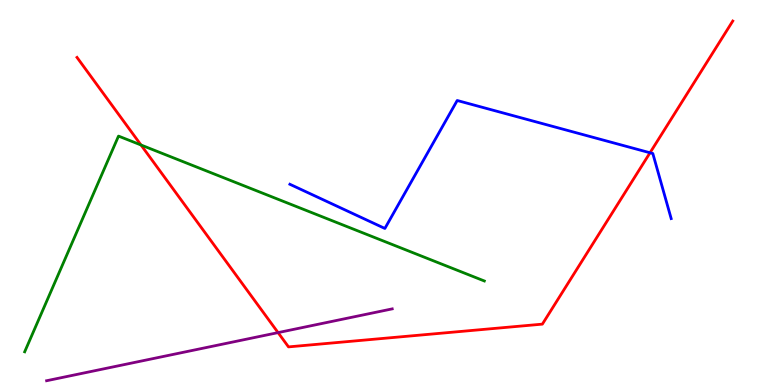[{'lines': ['blue', 'red'], 'intersections': [{'x': 8.39, 'y': 6.03}]}, {'lines': ['green', 'red'], 'intersections': [{'x': 1.82, 'y': 6.23}]}, {'lines': ['purple', 'red'], 'intersections': [{'x': 3.59, 'y': 1.36}]}, {'lines': ['blue', 'green'], 'intersections': []}, {'lines': ['blue', 'purple'], 'intersections': []}, {'lines': ['green', 'purple'], 'intersections': []}]